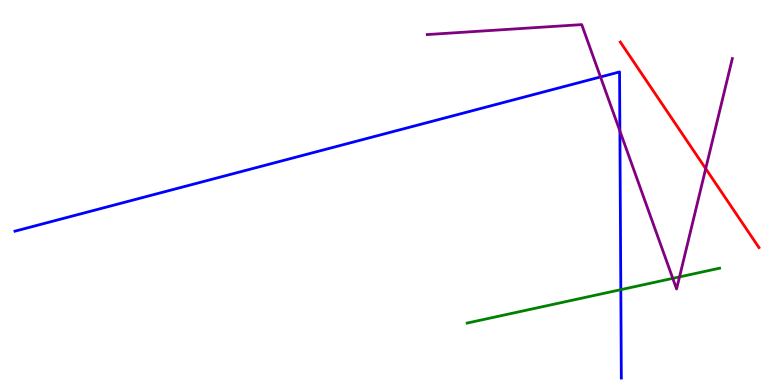[{'lines': ['blue', 'red'], 'intersections': []}, {'lines': ['green', 'red'], 'intersections': []}, {'lines': ['purple', 'red'], 'intersections': [{'x': 9.11, 'y': 5.62}]}, {'lines': ['blue', 'green'], 'intersections': [{'x': 8.01, 'y': 2.48}]}, {'lines': ['blue', 'purple'], 'intersections': [{'x': 7.75, 'y': 8.0}, {'x': 8.0, 'y': 6.6}]}, {'lines': ['green', 'purple'], 'intersections': [{'x': 8.68, 'y': 2.77}, {'x': 8.77, 'y': 2.81}]}]